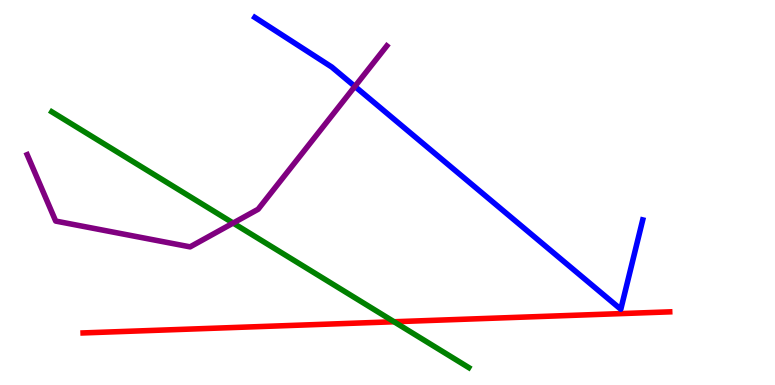[{'lines': ['blue', 'red'], 'intersections': []}, {'lines': ['green', 'red'], 'intersections': [{'x': 5.08, 'y': 1.64}]}, {'lines': ['purple', 'red'], 'intersections': []}, {'lines': ['blue', 'green'], 'intersections': []}, {'lines': ['blue', 'purple'], 'intersections': [{'x': 4.58, 'y': 7.76}]}, {'lines': ['green', 'purple'], 'intersections': [{'x': 3.01, 'y': 4.21}]}]